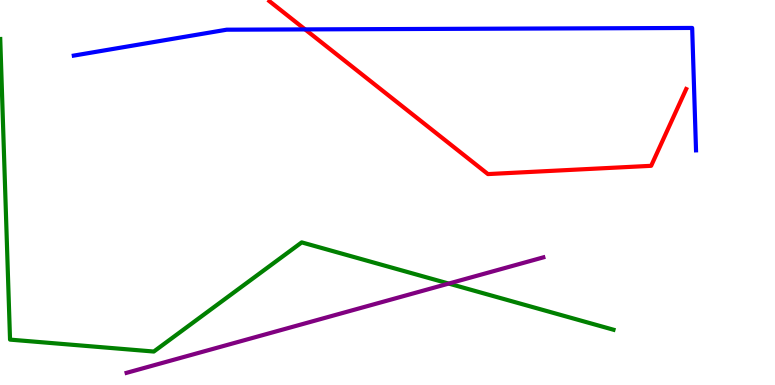[{'lines': ['blue', 'red'], 'intersections': [{'x': 3.94, 'y': 9.24}]}, {'lines': ['green', 'red'], 'intersections': []}, {'lines': ['purple', 'red'], 'intersections': []}, {'lines': ['blue', 'green'], 'intersections': []}, {'lines': ['blue', 'purple'], 'intersections': []}, {'lines': ['green', 'purple'], 'intersections': [{'x': 5.79, 'y': 2.63}]}]